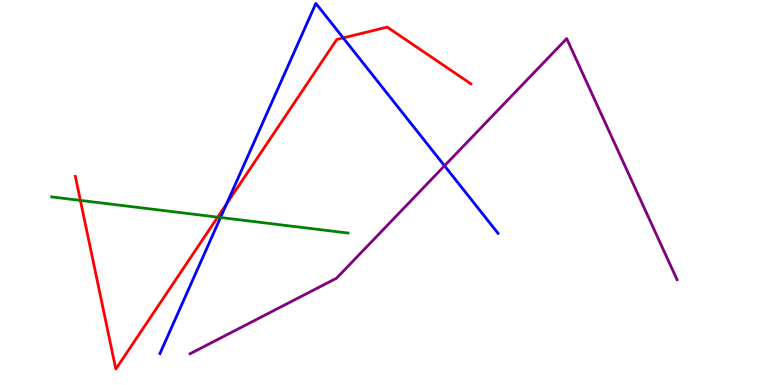[{'lines': ['blue', 'red'], 'intersections': [{'x': 2.92, 'y': 4.71}, {'x': 4.43, 'y': 9.02}]}, {'lines': ['green', 'red'], 'intersections': [{'x': 1.04, 'y': 4.79}, {'x': 2.81, 'y': 4.36}]}, {'lines': ['purple', 'red'], 'intersections': []}, {'lines': ['blue', 'green'], 'intersections': [{'x': 2.85, 'y': 4.35}]}, {'lines': ['blue', 'purple'], 'intersections': [{'x': 5.74, 'y': 5.69}]}, {'lines': ['green', 'purple'], 'intersections': []}]